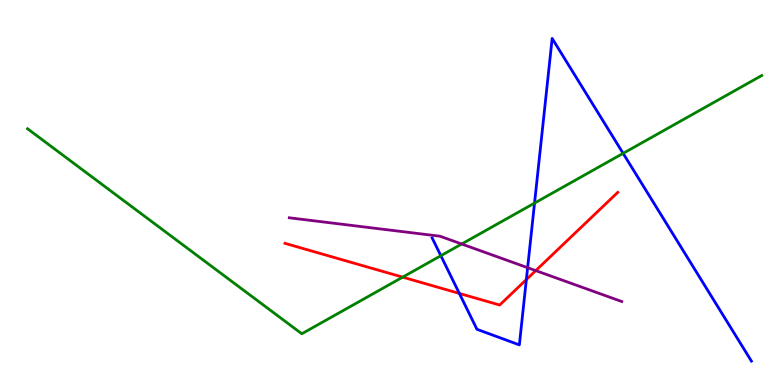[{'lines': ['blue', 'red'], 'intersections': [{'x': 5.93, 'y': 2.38}, {'x': 6.79, 'y': 2.74}]}, {'lines': ['green', 'red'], 'intersections': [{'x': 5.2, 'y': 2.8}]}, {'lines': ['purple', 'red'], 'intersections': [{'x': 6.91, 'y': 2.97}]}, {'lines': ['blue', 'green'], 'intersections': [{'x': 5.69, 'y': 3.36}, {'x': 6.9, 'y': 4.72}, {'x': 8.04, 'y': 6.02}]}, {'lines': ['blue', 'purple'], 'intersections': [{'x': 6.81, 'y': 3.05}]}, {'lines': ['green', 'purple'], 'intersections': [{'x': 5.96, 'y': 3.66}]}]